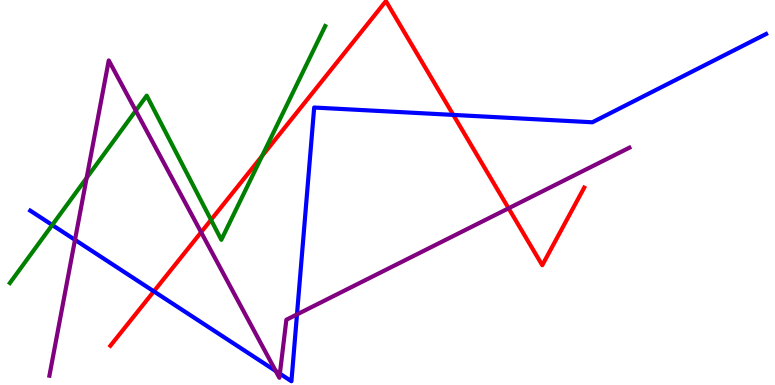[{'lines': ['blue', 'red'], 'intersections': [{'x': 1.99, 'y': 2.43}, {'x': 5.85, 'y': 7.02}]}, {'lines': ['green', 'red'], 'intersections': [{'x': 2.72, 'y': 4.29}, {'x': 3.38, 'y': 5.95}]}, {'lines': ['purple', 'red'], 'intersections': [{'x': 2.6, 'y': 3.97}, {'x': 6.56, 'y': 4.59}]}, {'lines': ['blue', 'green'], 'intersections': [{'x': 0.674, 'y': 4.16}]}, {'lines': ['blue', 'purple'], 'intersections': [{'x': 0.968, 'y': 3.77}, {'x': 3.56, 'y': 0.365}, {'x': 3.61, 'y': 0.294}, {'x': 3.83, 'y': 1.83}]}, {'lines': ['green', 'purple'], 'intersections': [{'x': 1.12, 'y': 5.38}, {'x': 1.75, 'y': 7.13}]}]